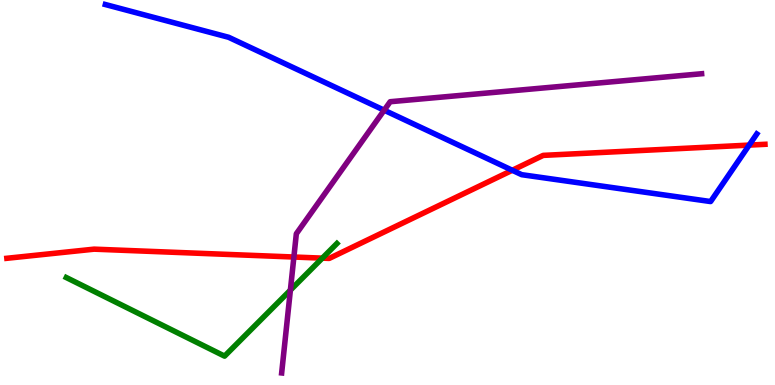[{'lines': ['blue', 'red'], 'intersections': [{'x': 6.61, 'y': 5.58}, {'x': 9.67, 'y': 6.23}]}, {'lines': ['green', 'red'], 'intersections': [{'x': 4.16, 'y': 3.3}]}, {'lines': ['purple', 'red'], 'intersections': [{'x': 3.79, 'y': 3.32}]}, {'lines': ['blue', 'green'], 'intersections': []}, {'lines': ['blue', 'purple'], 'intersections': [{'x': 4.96, 'y': 7.14}]}, {'lines': ['green', 'purple'], 'intersections': [{'x': 3.75, 'y': 2.46}]}]